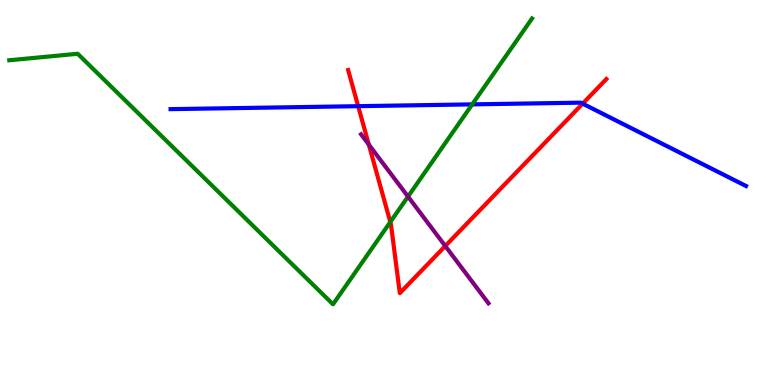[{'lines': ['blue', 'red'], 'intersections': [{'x': 4.62, 'y': 7.24}, {'x': 7.52, 'y': 7.31}]}, {'lines': ['green', 'red'], 'intersections': [{'x': 5.04, 'y': 4.23}]}, {'lines': ['purple', 'red'], 'intersections': [{'x': 4.76, 'y': 6.24}, {'x': 5.75, 'y': 3.61}]}, {'lines': ['blue', 'green'], 'intersections': [{'x': 6.09, 'y': 7.29}]}, {'lines': ['blue', 'purple'], 'intersections': []}, {'lines': ['green', 'purple'], 'intersections': [{'x': 5.26, 'y': 4.89}]}]